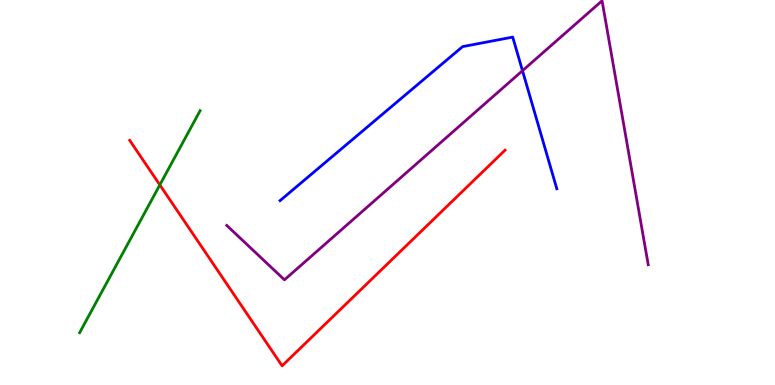[{'lines': ['blue', 'red'], 'intersections': []}, {'lines': ['green', 'red'], 'intersections': [{'x': 2.06, 'y': 5.2}]}, {'lines': ['purple', 'red'], 'intersections': []}, {'lines': ['blue', 'green'], 'intersections': []}, {'lines': ['blue', 'purple'], 'intersections': [{'x': 6.74, 'y': 8.16}]}, {'lines': ['green', 'purple'], 'intersections': []}]